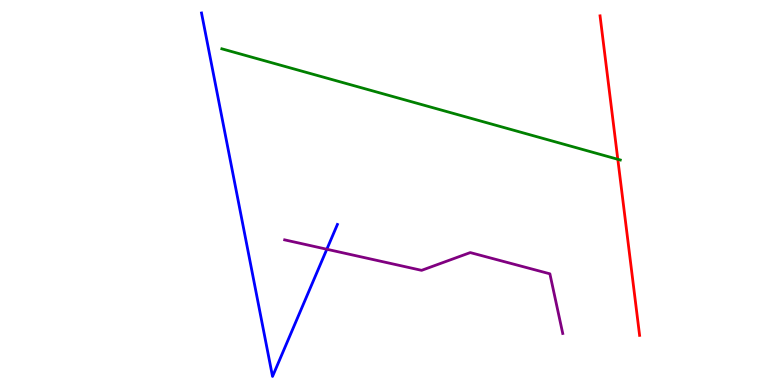[{'lines': ['blue', 'red'], 'intersections': []}, {'lines': ['green', 'red'], 'intersections': [{'x': 7.97, 'y': 5.86}]}, {'lines': ['purple', 'red'], 'intersections': []}, {'lines': ['blue', 'green'], 'intersections': []}, {'lines': ['blue', 'purple'], 'intersections': [{'x': 4.22, 'y': 3.53}]}, {'lines': ['green', 'purple'], 'intersections': []}]